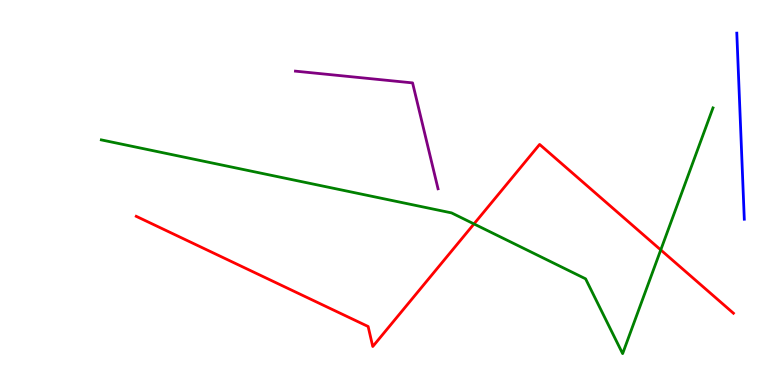[{'lines': ['blue', 'red'], 'intersections': []}, {'lines': ['green', 'red'], 'intersections': [{'x': 6.12, 'y': 4.18}, {'x': 8.53, 'y': 3.51}]}, {'lines': ['purple', 'red'], 'intersections': []}, {'lines': ['blue', 'green'], 'intersections': []}, {'lines': ['blue', 'purple'], 'intersections': []}, {'lines': ['green', 'purple'], 'intersections': []}]